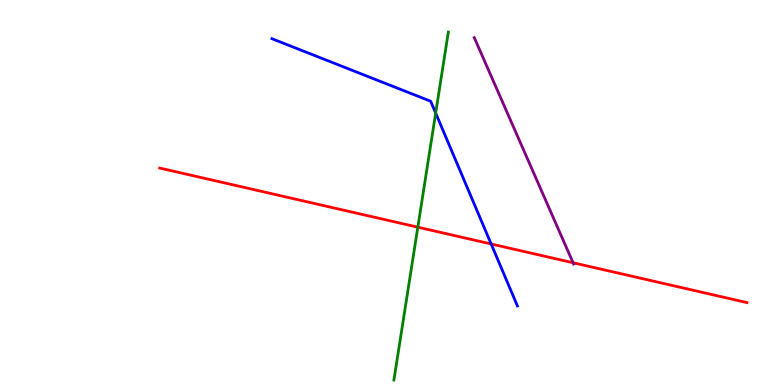[{'lines': ['blue', 'red'], 'intersections': [{'x': 6.34, 'y': 3.66}]}, {'lines': ['green', 'red'], 'intersections': [{'x': 5.39, 'y': 4.1}]}, {'lines': ['purple', 'red'], 'intersections': [{'x': 7.39, 'y': 3.18}]}, {'lines': ['blue', 'green'], 'intersections': [{'x': 5.62, 'y': 7.06}]}, {'lines': ['blue', 'purple'], 'intersections': []}, {'lines': ['green', 'purple'], 'intersections': []}]